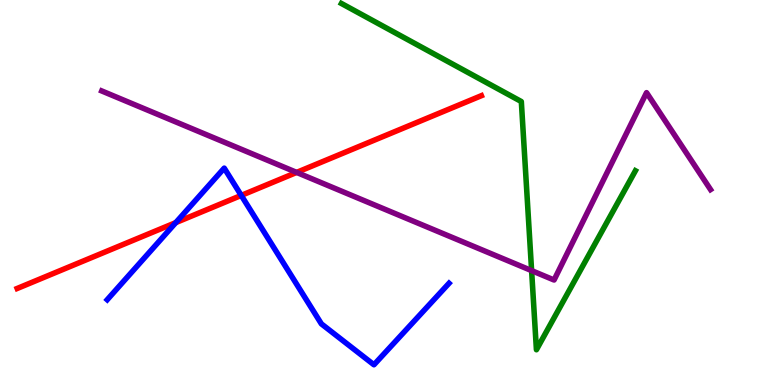[{'lines': ['blue', 'red'], 'intersections': [{'x': 2.27, 'y': 4.22}, {'x': 3.11, 'y': 4.92}]}, {'lines': ['green', 'red'], 'intersections': []}, {'lines': ['purple', 'red'], 'intersections': [{'x': 3.83, 'y': 5.52}]}, {'lines': ['blue', 'green'], 'intersections': []}, {'lines': ['blue', 'purple'], 'intersections': []}, {'lines': ['green', 'purple'], 'intersections': [{'x': 6.86, 'y': 2.97}]}]